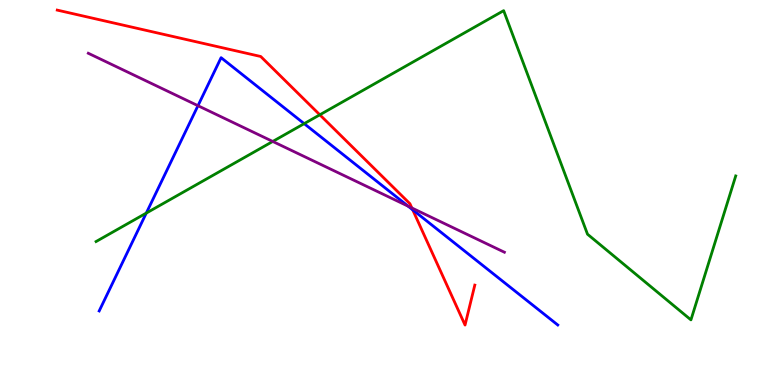[{'lines': ['blue', 'red'], 'intersections': [{'x': 5.32, 'y': 4.55}]}, {'lines': ['green', 'red'], 'intersections': [{'x': 4.13, 'y': 7.02}]}, {'lines': ['purple', 'red'], 'intersections': [{'x': 5.31, 'y': 4.6}]}, {'lines': ['blue', 'green'], 'intersections': [{'x': 1.89, 'y': 4.47}, {'x': 3.92, 'y': 6.79}]}, {'lines': ['blue', 'purple'], 'intersections': [{'x': 2.55, 'y': 7.25}, {'x': 5.27, 'y': 4.64}]}, {'lines': ['green', 'purple'], 'intersections': [{'x': 3.52, 'y': 6.33}]}]